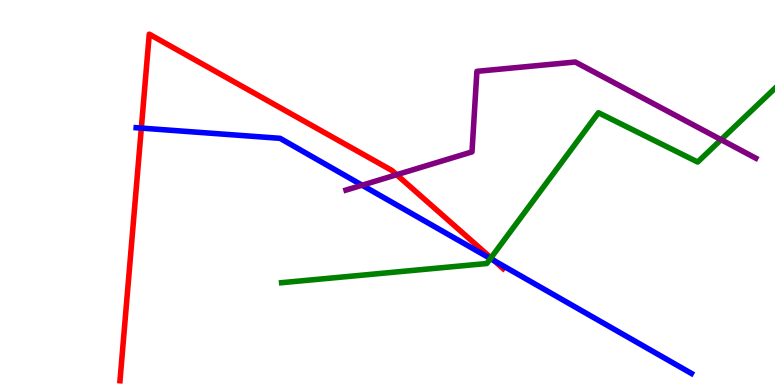[{'lines': ['blue', 'red'], 'intersections': [{'x': 1.82, 'y': 6.67}, {'x': 6.38, 'y': 3.23}]}, {'lines': ['green', 'red'], 'intersections': [{'x': 6.33, 'y': 3.3}]}, {'lines': ['purple', 'red'], 'intersections': [{'x': 5.12, 'y': 5.46}]}, {'lines': ['blue', 'green'], 'intersections': [{'x': 6.33, 'y': 3.28}]}, {'lines': ['blue', 'purple'], 'intersections': [{'x': 4.67, 'y': 5.19}]}, {'lines': ['green', 'purple'], 'intersections': [{'x': 9.3, 'y': 6.37}]}]